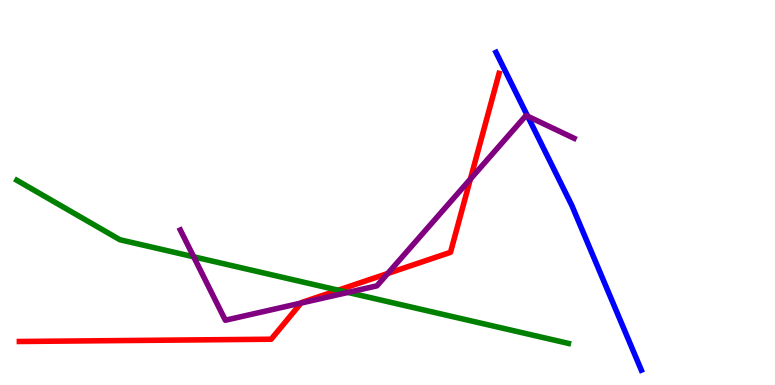[{'lines': ['blue', 'red'], 'intersections': []}, {'lines': ['green', 'red'], 'intersections': [{'x': 4.36, 'y': 2.46}]}, {'lines': ['purple', 'red'], 'intersections': [{'x': 3.88, 'y': 2.13}, {'x': 5.0, 'y': 2.9}, {'x': 6.07, 'y': 5.35}]}, {'lines': ['blue', 'green'], 'intersections': []}, {'lines': ['blue', 'purple'], 'intersections': [{'x': 6.81, 'y': 6.98}]}, {'lines': ['green', 'purple'], 'intersections': [{'x': 2.5, 'y': 3.33}, {'x': 4.49, 'y': 2.4}]}]